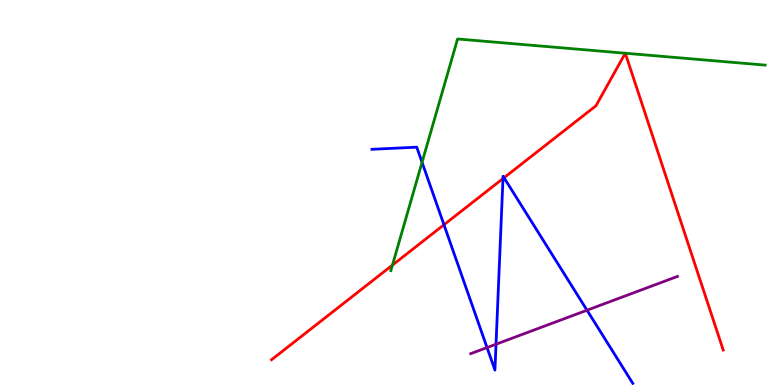[{'lines': ['blue', 'red'], 'intersections': [{'x': 5.73, 'y': 4.16}, {'x': 6.49, 'y': 5.36}, {'x': 6.5, 'y': 5.38}]}, {'lines': ['green', 'red'], 'intersections': [{'x': 5.06, 'y': 3.11}, {'x': 8.07, 'y': 8.62}, {'x': 8.07, 'y': 8.62}]}, {'lines': ['purple', 'red'], 'intersections': []}, {'lines': ['blue', 'green'], 'intersections': [{'x': 5.45, 'y': 5.78}]}, {'lines': ['blue', 'purple'], 'intersections': [{'x': 6.28, 'y': 0.972}, {'x': 6.4, 'y': 1.06}, {'x': 7.57, 'y': 1.94}]}, {'lines': ['green', 'purple'], 'intersections': []}]